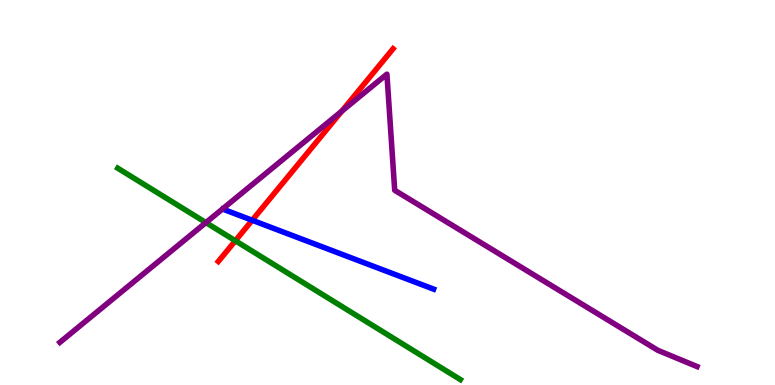[{'lines': ['blue', 'red'], 'intersections': [{'x': 3.25, 'y': 4.28}]}, {'lines': ['green', 'red'], 'intersections': [{'x': 3.04, 'y': 3.75}]}, {'lines': ['purple', 'red'], 'intersections': [{'x': 4.41, 'y': 7.11}]}, {'lines': ['blue', 'green'], 'intersections': []}, {'lines': ['blue', 'purple'], 'intersections': []}, {'lines': ['green', 'purple'], 'intersections': [{'x': 2.66, 'y': 4.22}]}]